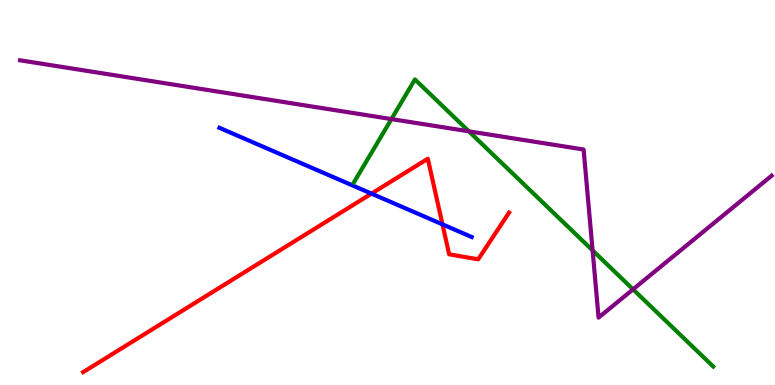[{'lines': ['blue', 'red'], 'intersections': [{'x': 4.79, 'y': 4.97}, {'x': 5.71, 'y': 4.17}]}, {'lines': ['green', 'red'], 'intersections': []}, {'lines': ['purple', 'red'], 'intersections': []}, {'lines': ['blue', 'green'], 'intersections': []}, {'lines': ['blue', 'purple'], 'intersections': []}, {'lines': ['green', 'purple'], 'intersections': [{'x': 5.05, 'y': 6.91}, {'x': 6.05, 'y': 6.59}, {'x': 7.65, 'y': 3.5}, {'x': 8.17, 'y': 2.48}]}]